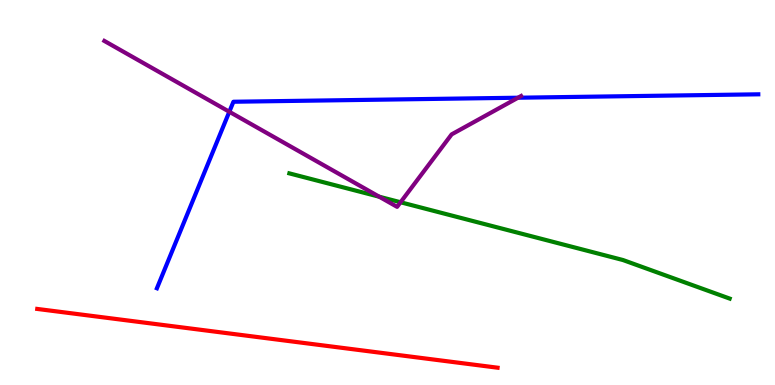[{'lines': ['blue', 'red'], 'intersections': []}, {'lines': ['green', 'red'], 'intersections': []}, {'lines': ['purple', 'red'], 'intersections': []}, {'lines': ['blue', 'green'], 'intersections': []}, {'lines': ['blue', 'purple'], 'intersections': [{'x': 2.96, 'y': 7.1}, {'x': 6.68, 'y': 7.46}]}, {'lines': ['green', 'purple'], 'intersections': [{'x': 4.89, 'y': 4.89}, {'x': 5.17, 'y': 4.75}]}]